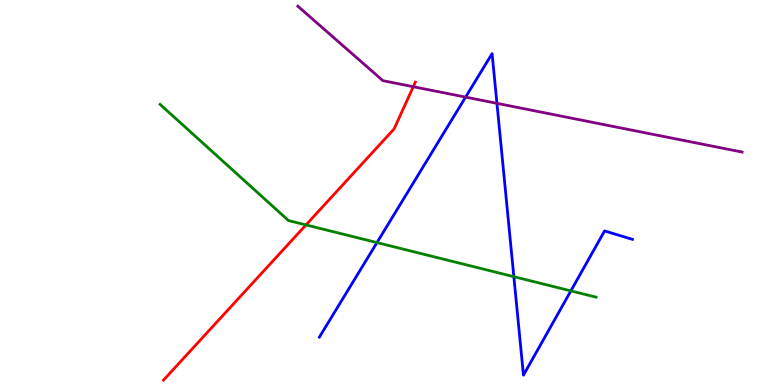[{'lines': ['blue', 'red'], 'intersections': []}, {'lines': ['green', 'red'], 'intersections': [{'x': 3.95, 'y': 4.16}]}, {'lines': ['purple', 'red'], 'intersections': [{'x': 5.33, 'y': 7.75}]}, {'lines': ['blue', 'green'], 'intersections': [{'x': 4.86, 'y': 3.7}, {'x': 6.63, 'y': 2.81}, {'x': 7.37, 'y': 2.44}]}, {'lines': ['blue', 'purple'], 'intersections': [{'x': 6.01, 'y': 7.48}, {'x': 6.41, 'y': 7.32}]}, {'lines': ['green', 'purple'], 'intersections': []}]